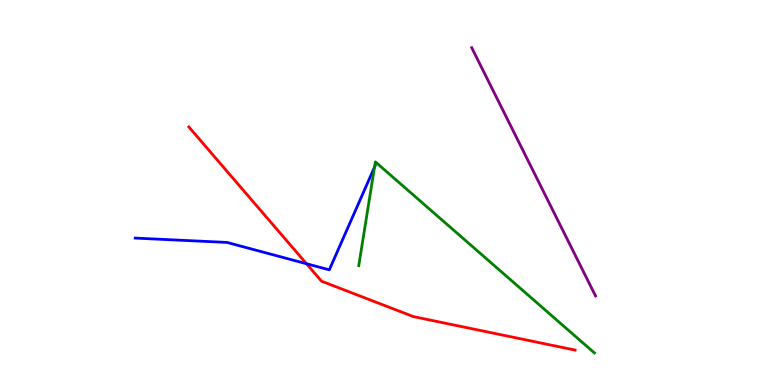[{'lines': ['blue', 'red'], 'intersections': [{'x': 3.95, 'y': 3.15}]}, {'lines': ['green', 'red'], 'intersections': []}, {'lines': ['purple', 'red'], 'intersections': []}, {'lines': ['blue', 'green'], 'intersections': [{'x': 4.83, 'y': 5.66}]}, {'lines': ['blue', 'purple'], 'intersections': []}, {'lines': ['green', 'purple'], 'intersections': []}]